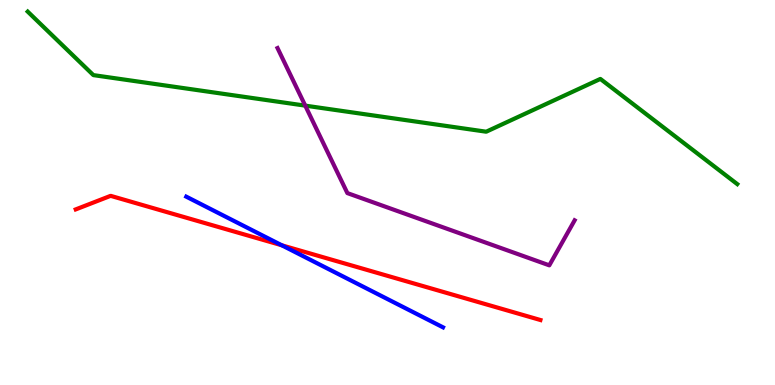[{'lines': ['blue', 'red'], 'intersections': [{'x': 3.64, 'y': 3.63}]}, {'lines': ['green', 'red'], 'intersections': []}, {'lines': ['purple', 'red'], 'intersections': []}, {'lines': ['blue', 'green'], 'intersections': []}, {'lines': ['blue', 'purple'], 'intersections': []}, {'lines': ['green', 'purple'], 'intersections': [{'x': 3.94, 'y': 7.26}]}]